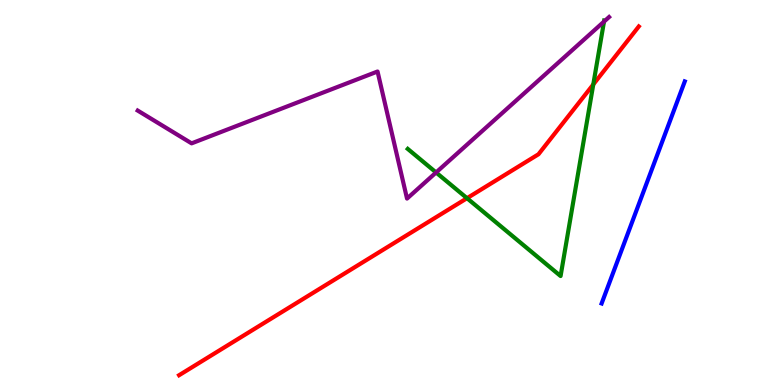[{'lines': ['blue', 'red'], 'intersections': []}, {'lines': ['green', 'red'], 'intersections': [{'x': 6.03, 'y': 4.85}, {'x': 7.66, 'y': 7.81}]}, {'lines': ['purple', 'red'], 'intersections': []}, {'lines': ['blue', 'green'], 'intersections': []}, {'lines': ['blue', 'purple'], 'intersections': []}, {'lines': ['green', 'purple'], 'intersections': [{'x': 5.63, 'y': 5.52}, {'x': 7.79, 'y': 9.44}]}]